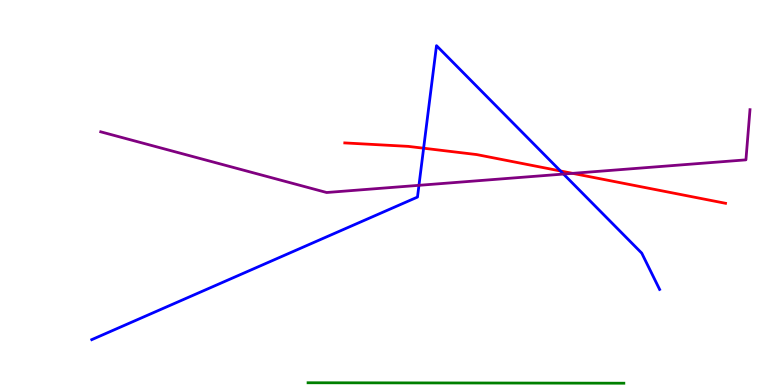[{'lines': ['blue', 'red'], 'intersections': [{'x': 5.47, 'y': 6.15}, {'x': 7.23, 'y': 5.56}]}, {'lines': ['green', 'red'], 'intersections': []}, {'lines': ['purple', 'red'], 'intersections': [{'x': 7.39, 'y': 5.5}]}, {'lines': ['blue', 'green'], 'intersections': []}, {'lines': ['blue', 'purple'], 'intersections': [{'x': 5.41, 'y': 5.19}, {'x': 7.27, 'y': 5.48}]}, {'lines': ['green', 'purple'], 'intersections': []}]